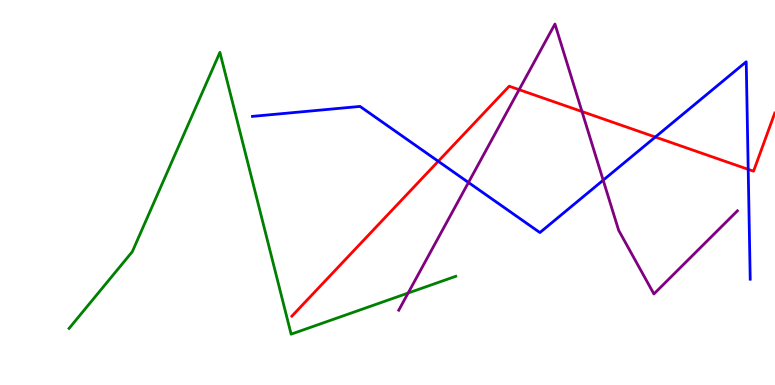[{'lines': ['blue', 'red'], 'intersections': [{'x': 5.65, 'y': 5.81}, {'x': 8.46, 'y': 6.44}, {'x': 9.65, 'y': 5.6}]}, {'lines': ['green', 'red'], 'intersections': []}, {'lines': ['purple', 'red'], 'intersections': [{'x': 6.7, 'y': 7.67}, {'x': 7.51, 'y': 7.1}]}, {'lines': ['blue', 'green'], 'intersections': []}, {'lines': ['blue', 'purple'], 'intersections': [{'x': 6.04, 'y': 5.26}, {'x': 7.78, 'y': 5.32}]}, {'lines': ['green', 'purple'], 'intersections': [{'x': 5.27, 'y': 2.39}]}]